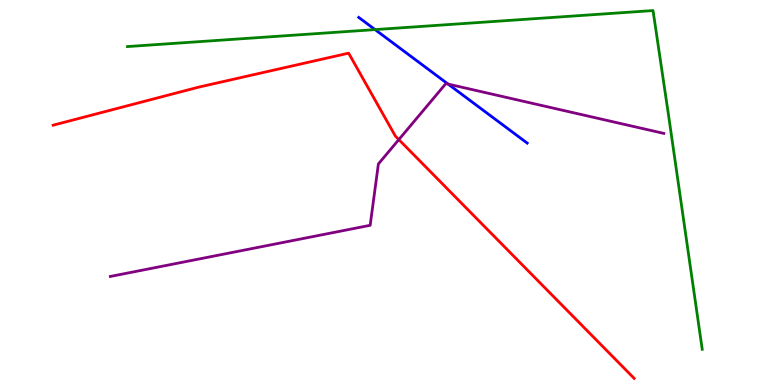[{'lines': ['blue', 'red'], 'intersections': []}, {'lines': ['green', 'red'], 'intersections': []}, {'lines': ['purple', 'red'], 'intersections': [{'x': 5.15, 'y': 6.37}]}, {'lines': ['blue', 'green'], 'intersections': [{'x': 4.84, 'y': 9.23}]}, {'lines': ['blue', 'purple'], 'intersections': [{'x': 5.78, 'y': 7.82}]}, {'lines': ['green', 'purple'], 'intersections': []}]